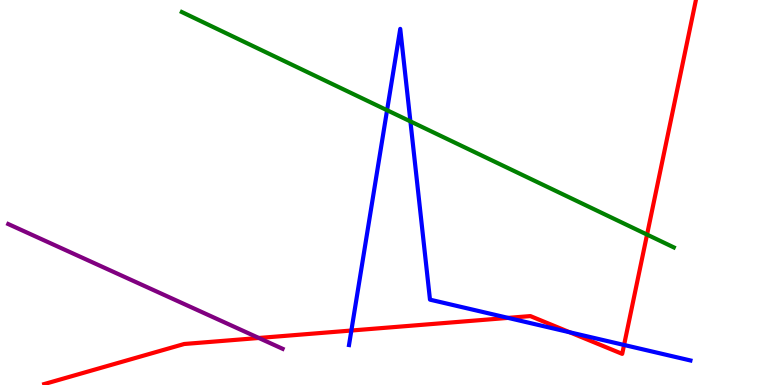[{'lines': ['blue', 'red'], 'intersections': [{'x': 4.53, 'y': 1.42}, {'x': 6.56, 'y': 1.74}, {'x': 7.35, 'y': 1.37}, {'x': 8.05, 'y': 1.04}]}, {'lines': ['green', 'red'], 'intersections': [{'x': 8.35, 'y': 3.91}]}, {'lines': ['purple', 'red'], 'intersections': [{'x': 3.34, 'y': 1.22}]}, {'lines': ['blue', 'green'], 'intersections': [{'x': 4.99, 'y': 7.14}, {'x': 5.3, 'y': 6.85}]}, {'lines': ['blue', 'purple'], 'intersections': []}, {'lines': ['green', 'purple'], 'intersections': []}]